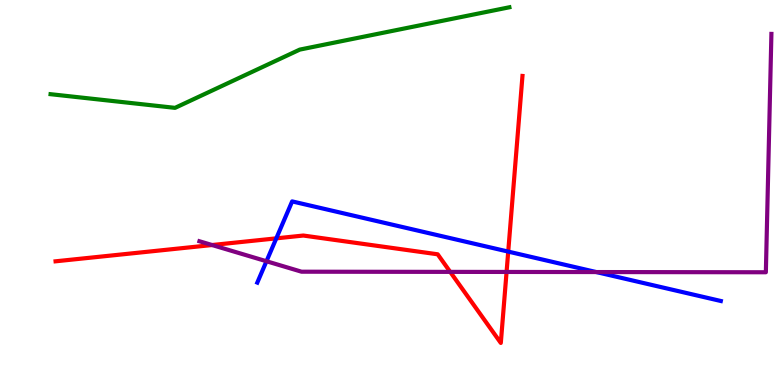[{'lines': ['blue', 'red'], 'intersections': [{'x': 3.57, 'y': 3.81}, {'x': 6.56, 'y': 3.46}]}, {'lines': ['green', 'red'], 'intersections': []}, {'lines': ['purple', 'red'], 'intersections': [{'x': 2.74, 'y': 3.64}, {'x': 5.81, 'y': 2.94}, {'x': 6.54, 'y': 2.94}]}, {'lines': ['blue', 'green'], 'intersections': []}, {'lines': ['blue', 'purple'], 'intersections': [{'x': 3.44, 'y': 3.21}, {'x': 7.69, 'y': 2.93}]}, {'lines': ['green', 'purple'], 'intersections': []}]